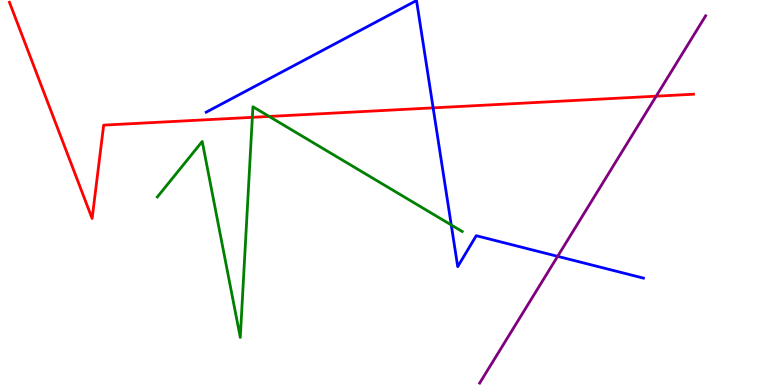[{'lines': ['blue', 'red'], 'intersections': [{'x': 5.59, 'y': 7.2}]}, {'lines': ['green', 'red'], 'intersections': [{'x': 3.26, 'y': 6.95}, {'x': 3.47, 'y': 6.98}]}, {'lines': ['purple', 'red'], 'intersections': [{'x': 8.47, 'y': 7.5}]}, {'lines': ['blue', 'green'], 'intersections': [{'x': 5.82, 'y': 4.16}]}, {'lines': ['blue', 'purple'], 'intersections': [{'x': 7.2, 'y': 3.34}]}, {'lines': ['green', 'purple'], 'intersections': []}]